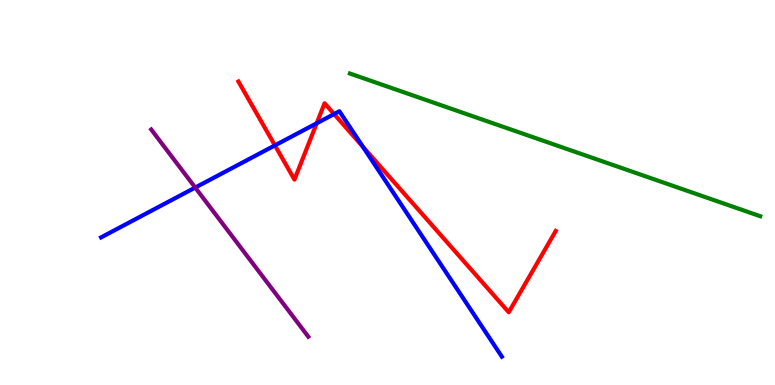[{'lines': ['blue', 'red'], 'intersections': [{'x': 3.55, 'y': 6.22}, {'x': 4.09, 'y': 6.8}, {'x': 4.31, 'y': 7.04}, {'x': 4.68, 'y': 6.19}]}, {'lines': ['green', 'red'], 'intersections': []}, {'lines': ['purple', 'red'], 'intersections': []}, {'lines': ['blue', 'green'], 'intersections': []}, {'lines': ['blue', 'purple'], 'intersections': [{'x': 2.52, 'y': 5.13}]}, {'lines': ['green', 'purple'], 'intersections': []}]